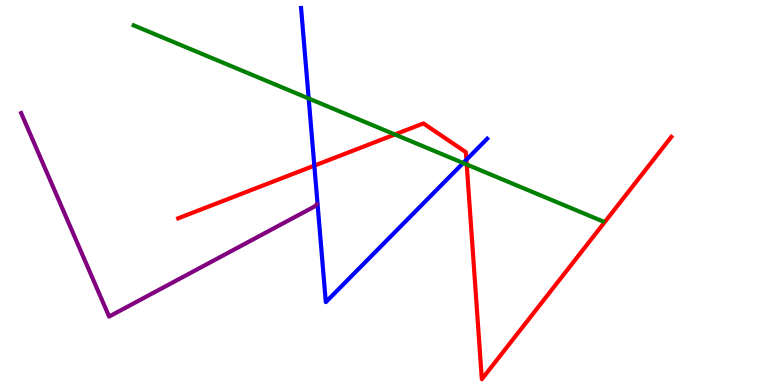[{'lines': ['blue', 'red'], 'intersections': [{'x': 4.06, 'y': 5.7}, {'x': 6.02, 'y': 5.85}]}, {'lines': ['green', 'red'], 'intersections': [{'x': 5.1, 'y': 6.51}, {'x': 6.02, 'y': 5.73}]}, {'lines': ['purple', 'red'], 'intersections': []}, {'lines': ['blue', 'green'], 'intersections': [{'x': 3.98, 'y': 7.44}, {'x': 5.98, 'y': 5.77}]}, {'lines': ['blue', 'purple'], 'intersections': []}, {'lines': ['green', 'purple'], 'intersections': []}]